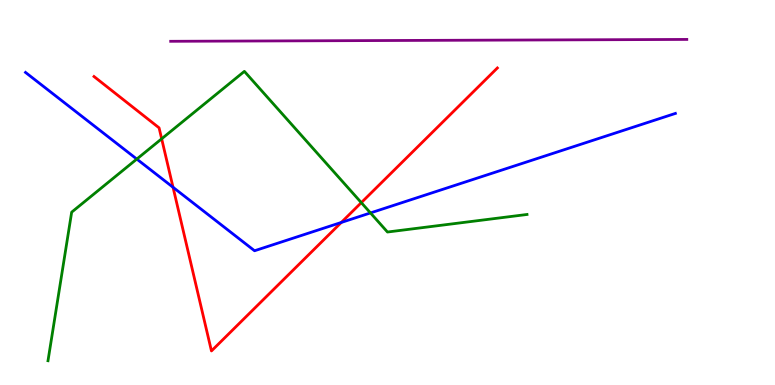[{'lines': ['blue', 'red'], 'intersections': [{'x': 2.23, 'y': 5.14}, {'x': 4.4, 'y': 4.22}]}, {'lines': ['green', 'red'], 'intersections': [{'x': 2.09, 'y': 6.39}, {'x': 4.66, 'y': 4.74}]}, {'lines': ['purple', 'red'], 'intersections': []}, {'lines': ['blue', 'green'], 'intersections': [{'x': 1.77, 'y': 5.87}, {'x': 4.78, 'y': 4.47}]}, {'lines': ['blue', 'purple'], 'intersections': []}, {'lines': ['green', 'purple'], 'intersections': []}]